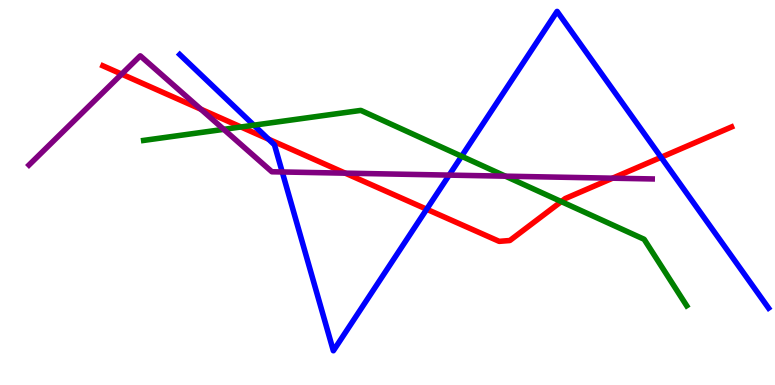[{'lines': ['blue', 'red'], 'intersections': [{'x': 3.46, 'y': 6.38}, {'x': 5.51, 'y': 4.57}, {'x': 8.53, 'y': 5.91}]}, {'lines': ['green', 'red'], 'intersections': [{'x': 3.11, 'y': 6.7}, {'x': 7.24, 'y': 4.76}]}, {'lines': ['purple', 'red'], 'intersections': [{'x': 1.57, 'y': 8.07}, {'x': 2.59, 'y': 7.16}, {'x': 4.45, 'y': 5.5}, {'x': 7.9, 'y': 5.37}]}, {'lines': ['blue', 'green'], 'intersections': [{'x': 3.28, 'y': 6.75}, {'x': 5.96, 'y': 5.94}]}, {'lines': ['blue', 'purple'], 'intersections': [{'x': 3.64, 'y': 5.53}, {'x': 5.8, 'y': 5.45}]}, {'lines': ['green', 'purple'], 'intersections': [{'x': 2.89, 'y': 6.64}, {'x': 6.52, 'y': 5.42}]}]